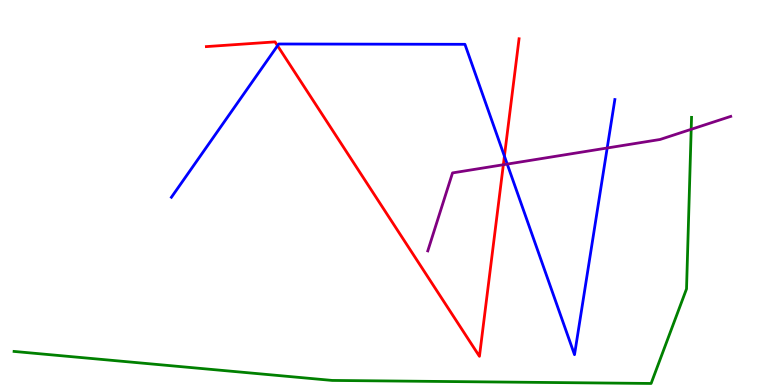[{'lines': ['blue', 'red'], 'intersections': [{'x': 3.58, 'y': 8.81}, {'x': 6.51, 'y': 5.94}]}, {'lines': ['green', 'red'], 'intersections': []}, {'lines': ['purple', 'red'], 'intersections': [{'x': 6.49, 'y': 5.72}]}, {'lines': ['blue', 'green'], 'intersections': []}, {'lines': ['blue', 'purple'], 'intersections': [{'x': 6.54, 'y': 5.74}, {'x': 7.83, 'y': 6.16}]}, {'lines': ['green', 'purple'], 'intersections': [{'x': 8.92, 'y': 6.64}]}]